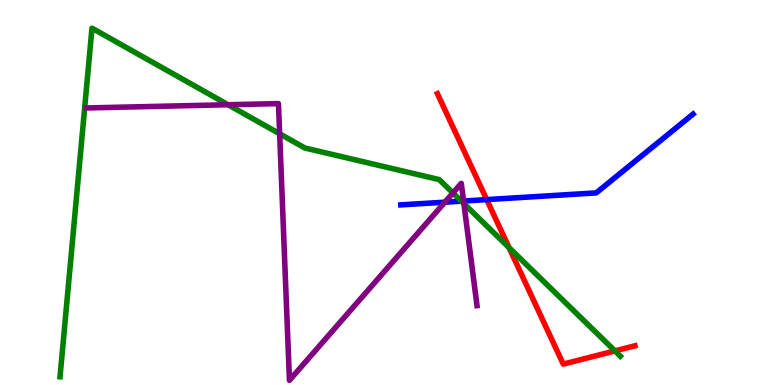[{'lines': ['blue', 'red'], 'intersections': [{'x': 6.28, 'y': 4.82}]}, {'lines': ['green', 'red'], 'intersections': [{'x': 6.57, 'y': 3.57}, {'x': 7.93, 'y': 0.886}]}, {'lines': ['purple', 'red'], 'intersections': []}, {'lines': ['blue', 'green'], 'intersections': [{'x': 5.95, 'y': 4.77}]}, {'lines': ['blue', 'purple'], 'intersections': [{'x': 5.74, 'y': 4.75}, {'x': 5.98, 'y': 4.78}]}, {'lines': ['green', 'purple'], 'intersections': [{'x': 2.94, 'y': 7.28}, {'x': 3.61, 'y': 6.53}, {'x': 5.84, 'y': 4.99}, {'x': 5.99, 'y': 4.71}]}]